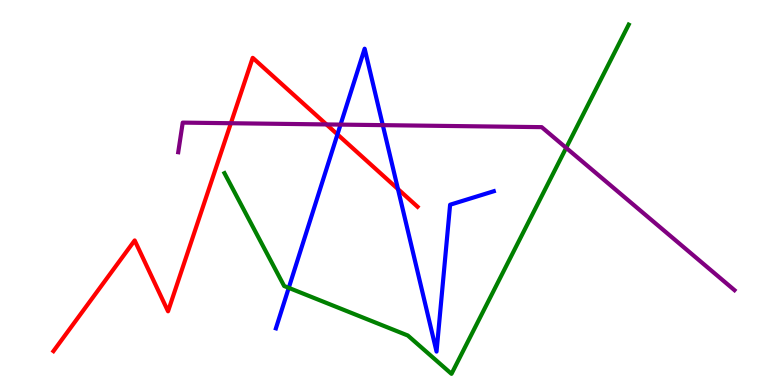[{'lines': ['blue', 'red'], 'intersections': [{'x': 4.35, 'y': 6.51}, {'x': 5.14, 'y': 5.09}]}, {'lines': ['green', 'red'], 'intersections': []}, {'lines': ['purple', 'red'], 'intersections': [{'x': 2.98, 'y': 6.8}, {'x': 4.21, 'y': 6.77}]}, {'lines': ['blue', 'green'], 'intersections': [{'x': 3.73, 'y': 2.52}]}, {'lines': ['blue', 'purple'], 'intersections': [{'x': 4.39, 'y': 6.76}, {'x': 4.94, 'y': 6.75}]}, {'lines': ['green', 'purple'], 'intersections': [{'x': 7.31, 'y': 6.16}]}]